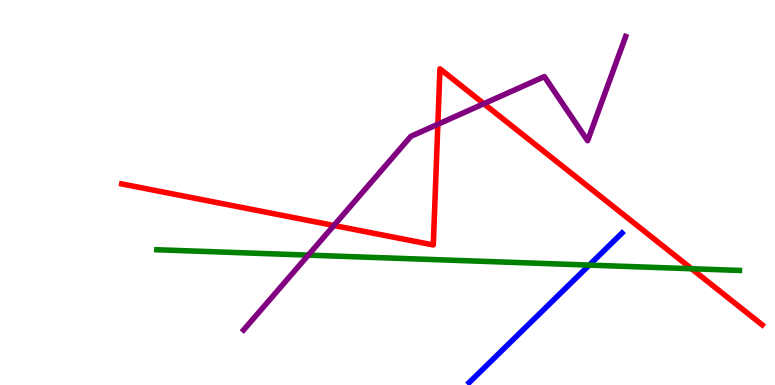[{'lines': ['blue', 'red'], 'intersections': []}, {'lines': ['green', 'red'], 'intersections': [{'x': 8.92, 'y': 3.02}]}, {'lines': ['purple', 'red'], 'intersections': [{'x': 4.31, 'y': 4.14}, {'x': 5.65, 'y': 6.77}, {'x': 6.24, 'y': 7.31}]}, {'lines': ['blue', 'green'], 'intersections': [{'x': 7.6, 'y': 3.11}]}, {'lines': ['blue', 'purple'], 'intersections': []}, {'lines': ['green', 'purple'], 'intersections': [{'x': 3.98, 'y': 3.37}]}]